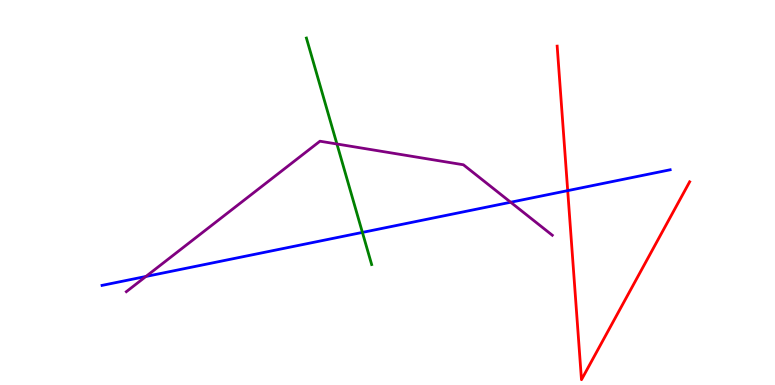[{'lines': ['blue', 'red'], 'intersections': [{'x': 7.33, 'y': 5.05}]}, {'lines': ['green', 'red'], 'intersections': []}, {'lines': ['purple', 'red'], 'intersections': []}, {'lines': ['blue', 'green'], 'intersections': [{'x': 4.68, 'y': 3.96}]}, {'lines': ['blue', 'purple'], 'intersections': [{'x': 1.88, 'y': 2.82}, {'x': 6.59, 'y': 4.75}]}, {'lines': ['green', 'purple'], 'intersections': [{'x': 4.35, 'y': 6.26}]}]